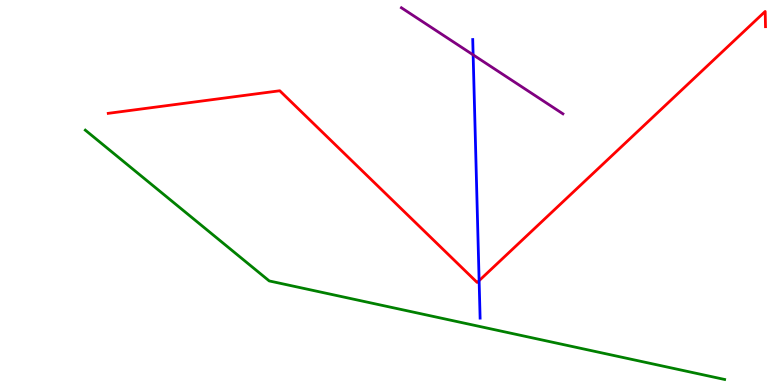[{'lines': ['blue', 'red'], 'intersections': [{'x': 6.18, 'y': 2.71}]}, {'lines': ['green', 'red'], 'intersections': []}, {'lines': ['purple', 'red'], 'intersections': []}, {'lines': ['blue', 'green'], 'intersections': []}, {'lines': ['blue', 'purple'], 'intersections': [{'x': 6.1, 'y': 8.57}]}, {'lines': ['green', 'purple'], 'intersections': []}]